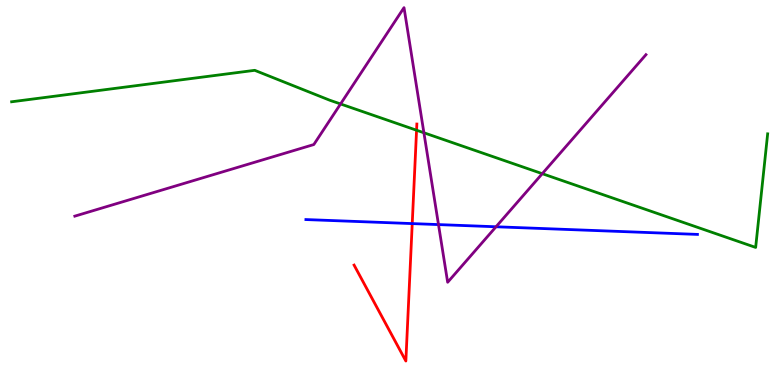[{'lines': ['blue', 'red'], 'intersections': [{'x': 5.32, 'y': 4.19}]}, {'lines': ['green', 'red'], 'intersections': [{'x': 5.38, 'y': 6.62}]}, {'lines': ['purple', 'red'], 'intersections': []}, {'lines': ['blue', 'green'], 'intersections': []}, {'lines': ['blue', 'purple'], 'intersections': [{'x': 5.66, 'y': 4.17}, {'x': 6.4, 'y': 4.11}]}, {'lines': ['green', 'purple'], 'intersections': [{'x': 4.39, 'y': 7.3}, {'x': 5.47, 'y': 6.55}, {'x': 7.0, 'y': 5.49}]}]